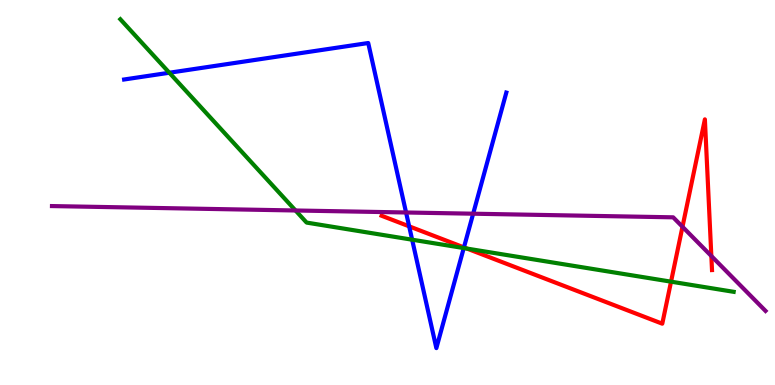[{'lines': ['blue', 'red'], 'intersections': [{'x': 5.28, 'y': 4.12}, {'x': 5.99, 'y': 3.57}]}, {'lines': ['green', 'red'], 'intersections': [{'x': 6.03, 'y': 3.54}, {'x': 8.66, 'y': 2.68}]}, {'lines': ['purple', 'red'], 'intersections': [{'x': 8.81, 'y': 4.11}, {'x': 9.18, 'y': 3.35}]}, {'lines': ['blue', 'green'], 'intersections': [{'x': 2.18, 'y': 8.11}, {'x': 5.32, 'y': 3.77}, {'x': 5.98, 'y': 3.56}]}, {'lines': ['blue', 'purple'], 'intersections': [{'x': 5.24, 'y': 4.48}, {'x': 6.11, 'y': 4.45}]}, {'lines': ['green', 'purple'], 'intersections': [{'x': 3.81, 'y': 4.53}]}]